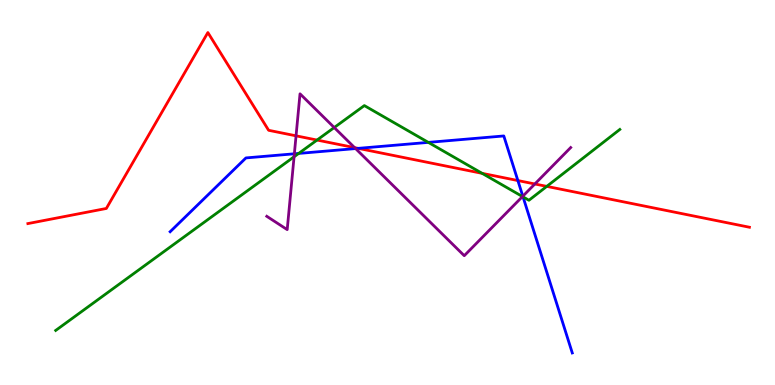[{'lines': ['blue', 'red'], 'intersections': [{'x': 4.62, 'y': 6.15}, {'x': 6.68, 'y': 5.31}]}, {'lines': ['green', 'red'], 'intersections': [{'x': 4.09, 'y': 6.36}, {'x': 6.22, 'y': 5.5}, {'x': 7.06, 'y': 5.16}]}, {'lines': ['purple', 'red'], 'intersections': [{'x': 3.82, 'y': 6.47}, {'x': 4.58, 'y': 6.17}, {'x': 6.9, 'y': 5.22}]}, {'lines': ['blue', 'green'], 'intersections': [{'x': 3.85, 'y': 6.01}, {'x': 5.53, 'y': 6.3}, {'x': 6.75, 'y': 4.89}]}, {'lines': ['blue', 'purple'], 'intersections': [{'x': 3.8, 'y': 6.01}, {'x': 4.59, 'y': 6.14}, {'x': 6.75, 'y': 4.9}]}, {'lines': ['green', 'purple'], 'intersections': [{'x': 3.79, 'y': 5.93}, {'x': 4.31, 'y': 6.69}, {'x': 6.74, 'y': 4.89}]}]